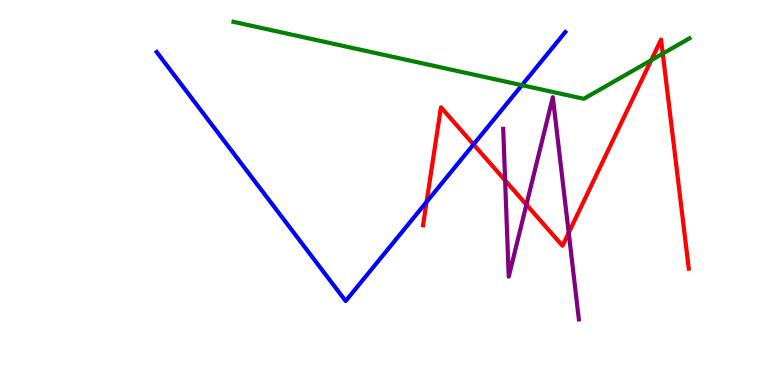[{'lines': ['blue', 'red'], 'intersections': [{'x': 5.5, 'y': 4.75}, {'x': 6.11, 'y': 6.25}]}, {'lines': ['green', 'red'], 'intersections': [{'x': 8.4, 'y': 8.44}, {'x': 8.55, 'y': 8.61}]}, {'lines': ['purple', 'red'], 'intersections': [{'x': 6.52, 'y': 5.31}, {'x': 6.79, 'y': 4.68}, {'x': 7.34, 'y': 3.95}]}, {'lines': ['blue', 'green'], 'intersections': [{'x': 6.73, 'y': 7.79}]}, {'lines': ['blue', 'purple'], 'intersections': []}, {'lines': ['green', 'purple'], 'intersections': []}]